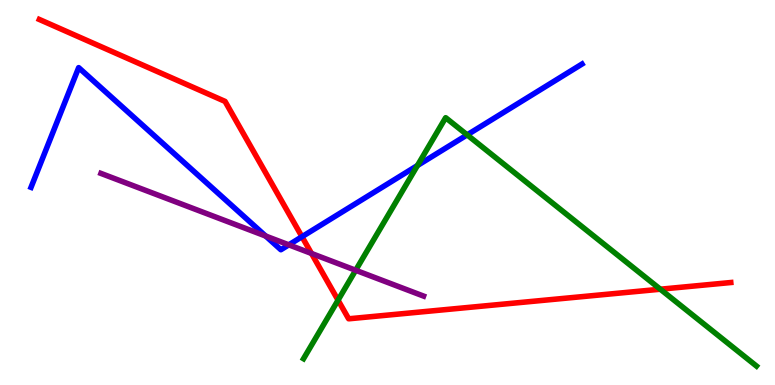[{'lines': ['blue', 'red'], 'intersections': [{'x': 3.9, 'y': 3.85}]}, {'lines': ['green', 'red'], 'intersections': [{'x': 4.36, 'y': 2.2}, {'x': 8.52, 'y': 2.49}]}, {'lines': ['purple', 'red'], 'intersections': [{'x': 4.02, 'y': 3.42}]}, {'lines': ['blue', 'green'], 'intersections': [{'x': 5.39, 'y': 5.7}, {'x': 6.03, 'y': 6.5}]}, {'lines': ['blue', 'purple'], 'intersections': [{'x': 3.43, 'y': 3.87}, {'x': 3.73, 'y': 3.64}]}, {'lines': ['green', 'purple'], 'intersections': [{'x': 4.59, 'y': 2.98}]}]